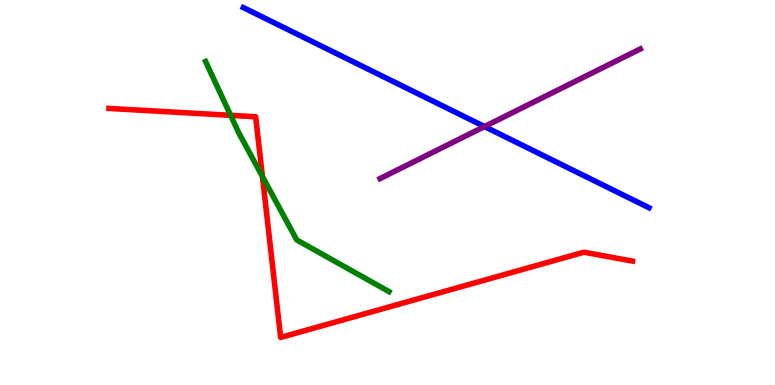[{'lines': ['blue', 'red'], 'intersections': []}, {'lines': ['green', 'red'], 'intersections': [{'x': 2.98, 'y': 7.0}, {'x': 3.39, 'y': 5.41}]}, {'lines': ['purple', 'red'], 'intersections': []}, {'lines': ['blue', 'green'], 'intersections': []}, {'lines': ['blue', 'purple'], 'intersections': [{'x': 6.25, 'y': 6.71}]}, {'lines': ['green', 'purple'], 'intersections': []}]